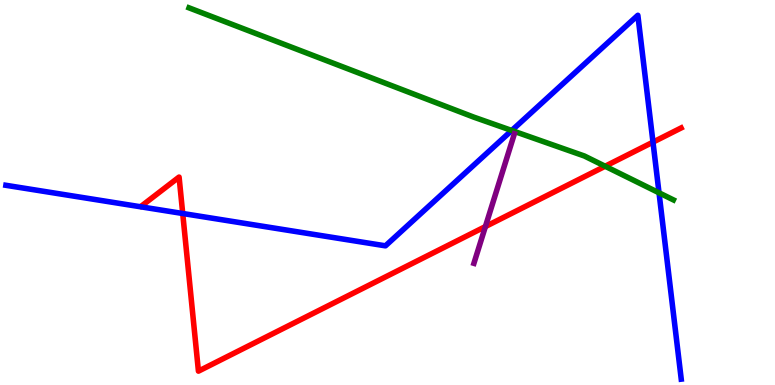[{'lines': ['blue', 'red'], 'intersections': [{'x': 2.36, 'y': 4.45}, {'x': 8.43, 'y': 6.31}]}, {'lines': ['green', 'red'], 'intersections': [{'x': 7.81, 'y': 5.68}]}, {'lines': ['purple', 'red'], 'intersections': [{'x': 6.26, 'y': 4.12}]}, {'lines': ['blue', 'green'], 'intersections': [{'x': 6.6, 'y': 6.61}, {'x': 8.5, 'y': 4.99}]}, {'lines': ['blue', 'purple'], 'intersections': []}, {'lines': ['green', 'purple'], 'intersections': []}]